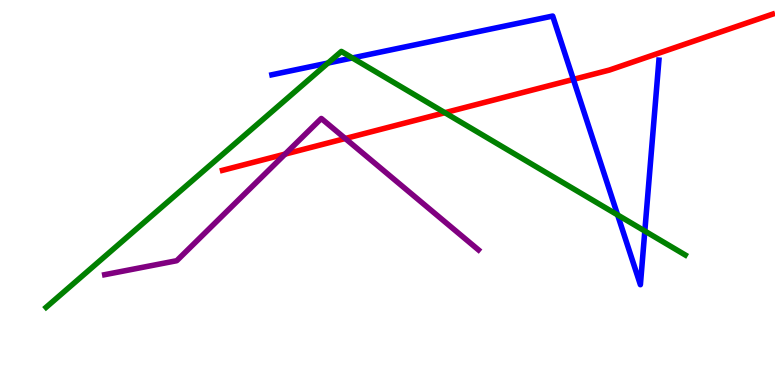[{'lines': ['blue', 'red'], 'intersections': [{'x': 7.4, 'y': 7.94}]}, {'lines': ['green', 'red'], 'intersections': [{'x': 5.74, 'y': 7.07}]}, {'lines': ['purple', 'red'], 'intersections': [{'x': 3.68, 'y': 6.0}, {'x': 4.45, 'y': 6.4}]}, {'lines': ['blue', 'green'], 'intersections': [{'x': 4.23, 'y': 8.36}, {'x': 4.55, 'y': 8.5}, {'x': 7.97, 'y': 4.42}, {'x': 8.32, 'y': 4.0}]}, {'lines': ['blue', 'purple'], 'intersections': []}, {'lines': ['green', 'purple'], 'intersections': []}]